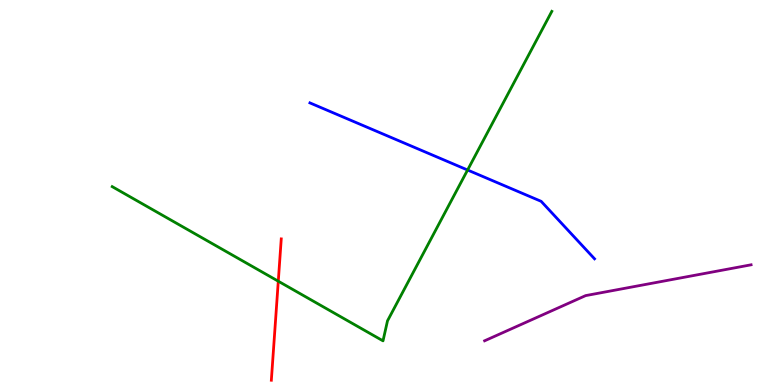[{'lines': ['blue', 'red'], 'intersections': []}, {'lines': ['green', 'red'], 'intersections': [{'x': 3.59, 'y': 2.7}]}, {'lines': ['purple', 'red'], 'intersections': []}, {'lines': ['blue', 'green'], 'intersections': [{'x': 6.03, 'y': 5.58}]}, {'lines': ['blue', 'purple'], 'intersections': []}, {'lines': ['green', 'purple'], 'intersections': []}]